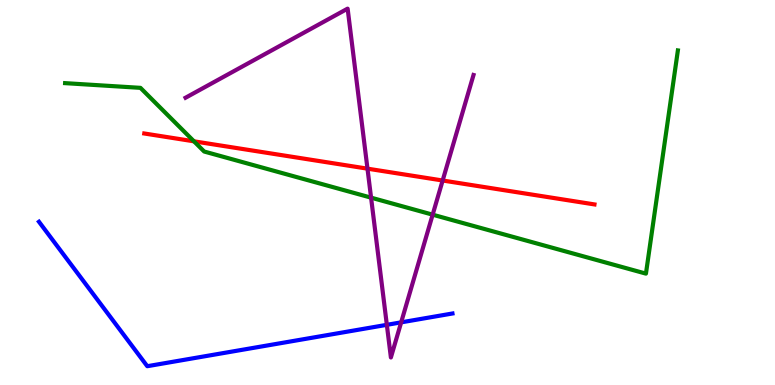[{'lines': ['blue', 'red'], 'intersections': []}, {'lines': ['green', 'red'], 'intersections': [{'x': 2.5, 'y': 6.33}]}, {'lines': ['purple', 'red'], 'intersections': [{'x': 4.74, 'y': 5.62}, {'x': 5.71, 'y': 5.31}]}, {'lines': ['blue', 'green'], 'intersections': []}, {'lines': ['blue', 'purple'], 'intersections': [{'x': 4.99, 'y': 1.56}, {'x': 5.18, 'y': 1.63}]}, {'lines': ['green', 'purple'], 'intersections': [{'x': 4.79, 'y': 4.87}, {'x': 5.58, 'y': 4.42}]}]